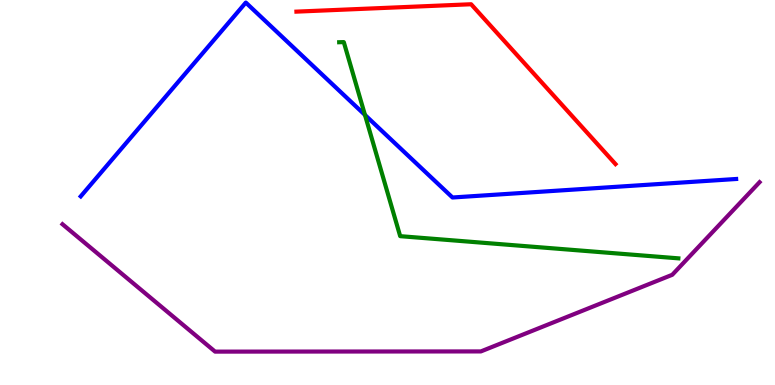[{'lines': ['blue', 'red'], 'intersections': []}, {'lines': ['green', 'red'], 'intersections': []}, {'lines': ['purple', 'red'], 'intersections': []}, {'lines': ['blue', 'green'], 'intersections': [{'x': 4.71, 'y': 7.01}]}, {'lines': ['blue', 'purple'], 'intersections': []}, {'lines': ['green', 'purple'], 'intersections': []}]